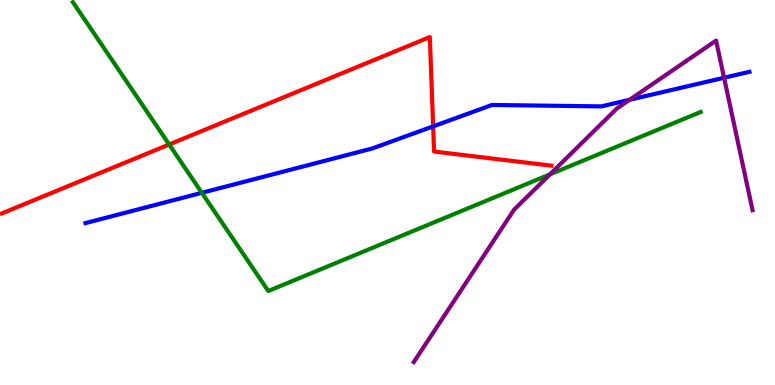[{'lines': ['blue', 'red'], 'intersections': [{'x': 5.59, 'y': 6.72}]}, {'lines': ['green', 'red'], 'intersections': [{'x': 2.18, 'y': 6.25}]}, {'lines': ['purple', 'red'], 'intersections': []}, {'lines': ['blue', 'green'], 'intersections': [{'x': 2.6, 'y': 4.99}]}, {'lines': ['blue', 'purple'], 'intersections': [{'x': 8.12, 'y': 7.41}, {'x': 9.34, 'y': 7.98}]}, {'lines': ['green', 'purple'], 'intersections': [{'x': 7.1, 'y': 5.47}]}]